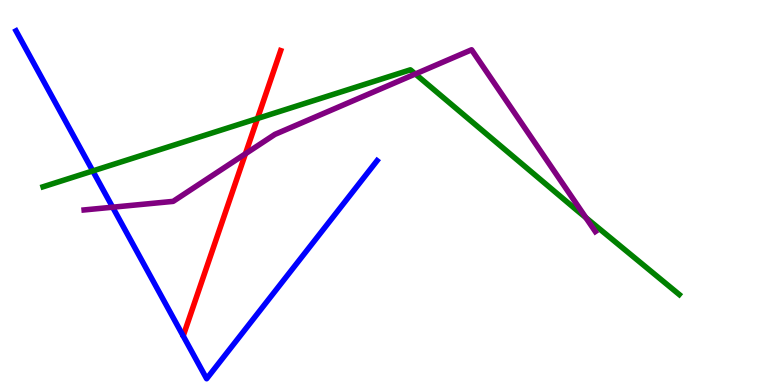[{'lines': ['blue', 'red'], 'intersections': []}, {'lines': ['green', 'red'], 'intersections': [{'x': 3.32, 'y': 6.92}]}, {'lines': ['purple', 'red'], 'intersections': [{'x': 3.17, 'y': 6.01}]}, {'lines': ['blue', 'green'], 'intersections': [{'x': 1.2, 'y': 5.56}]}, {'lines': ['blue', 'purple'], 'intersections': [{'x': 1.45, 'y': 4.62}]}, {'lines': ['green', 'purple'], 'intersections': [{'x': 5.36, 'y': 8.08}, {'x': 7.56, 'y': 4.35}]}]